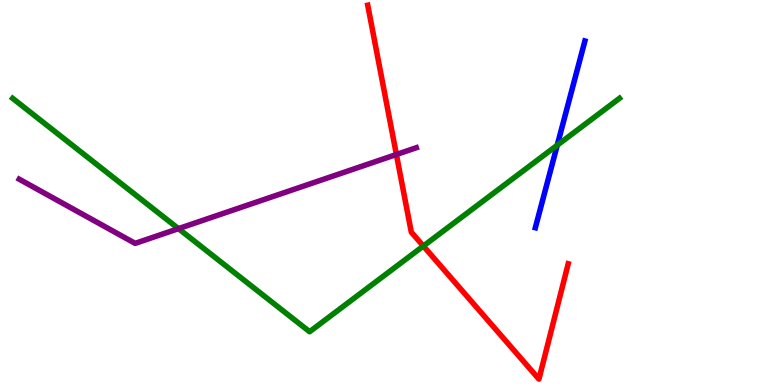[{'lines': ['blue', 'red'], 'intersections': []}, {'lines': ['green', 'red'], 'intersections': [{'x': 5.46, 'y': 3.61}]}, {'lines': ['purple', 'red'], 'intersections': [{'x': 5.11, 'y': 5.99}]}, {'lines': ['blue', 'green'], 'intersections': [{'x': 7.19, 'y': 6.23}]}, {'lines': ['blue', 'purple'], 'intersections': []}, {'lines': ['green', 'purple'], 'intersections': [{'x': 2.3, 'y': 4.06}]}]